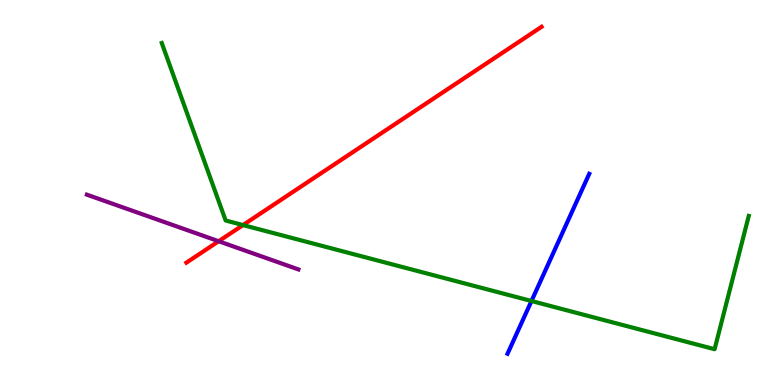[{'lines': ['blue', 'red'], 'intersections': []}, {'lines': ['green', 'red'], 'intersections': [{'x': 3.14, 'y': 4.15}]}, {'lines': ['purple', 'red'], 'intersections': [{'x': 2.82, 'y': 3.73}]}, {'lines': ['blue', 'green'], 'intersections': [{'x': 6.86, 'y': 2.18}]}, {'lines': ['blue', 'purple'], 'intersections': []}, {'lines': ['green', 'purple'], 'intersections': []}]